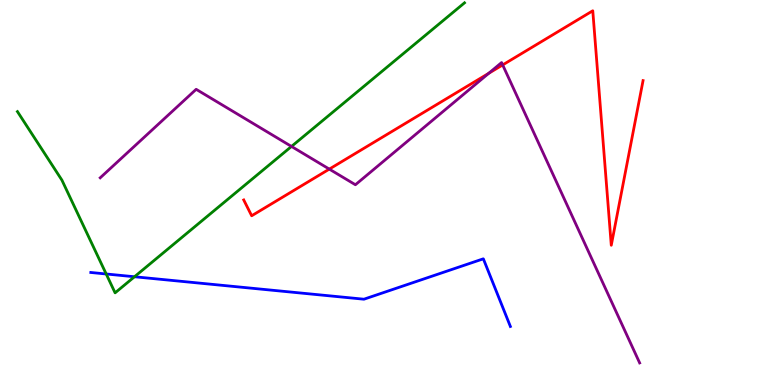[{'lines': ['blue', 'red'], 'intersections': []}, {'lines': ['green', 'red'], 'intersections': []}, {'lines': ['purple', 'red'], 'intersections': [{'x': 4.25, 'y': 5.61}, {'x': 6.31, 'y': 8.1}, {'x': 6.49, 'y': 8.31}]}, {'lines': ['blue', 'green'], 'intersections': [{'x': 1.37, 'y': 2.88}, {'x': 1.74, 'y': 2.81}]}, {'lines': ['blue', 'purple'], 'intersections': []}, {'lines': ['green', 'purple'], 'intersections': [{'x': 3.76, 'y': 6.2}]}]